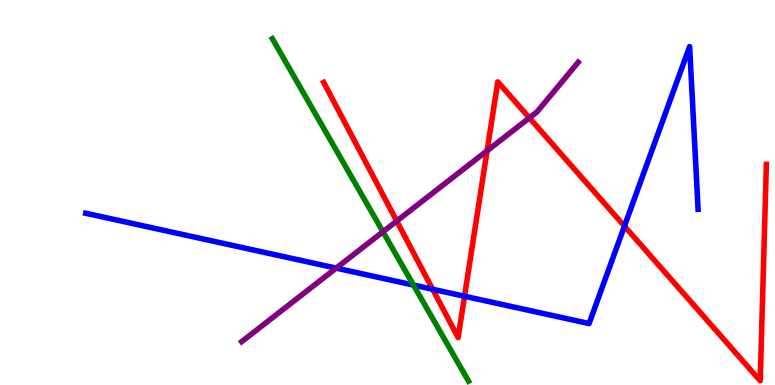[{'lines': ['blue', 'red'], 'intersections': [{'x': 5.58, 'y': 2.49}, {'x': 5.99, 'y': 2.31}, {'x': 8.06, 'y': 4.13}]}, {'lines': ['green', 'red'], 'intersections': []}, {'lines': ['purple', 'red'], 'intersections': [{'x': 5.12, 'y': 4.26}, {'x': 6.29, 'y': 6.08}, {'x': 6.83, 'y': 6.94}]}, {'lines': ['blue', 'green'], 'intersections': [{'x': 5.34, 'y': 2.6}]}, {'lines': ['blue', 'purple'], 'intersections': [{'x': 4.34, 'y': 3.04}]}, {'lines': ['green', 'purple'], 'intersections': [{'x': 4.94, 'y': 3.98}]}]